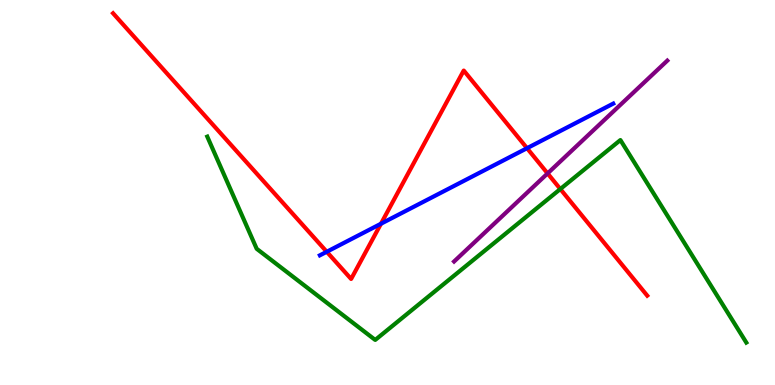[{'lines': ['blue', 'red'], 'intersections': [{'x': 4.22, 'y': 3.46}, {'x': 4.92, 'y': 4.19}, {'x': 6.8, 'y': 6.15}]}, {'lines': ['green', 'red'], 'intersections': [{'x': 7.23, 'y': 5.09}]}, {'lines': ['purple', 'red'], 'intersections': [{'x': 7.07, 'y': 5.5}]}, {'lines': ['blue', 'green'], 'intersections': []}, {'lines': ['blue', 'purple'], 'intersections': []}, {'lines': ['green', 'purple'], 'intersections': []}]